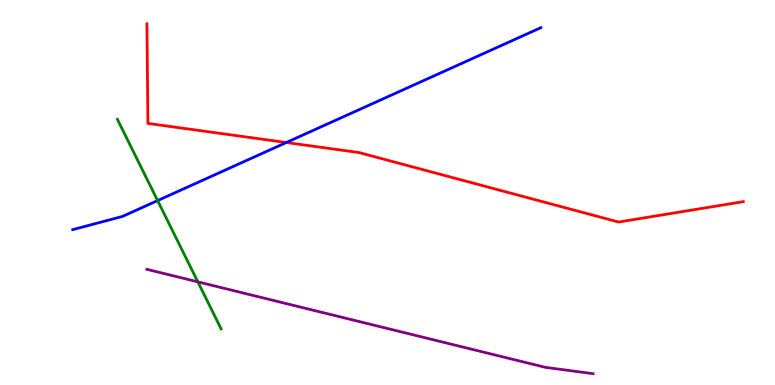[{'lines': ['blue', 'red'], 'intersections': [{'x': 3.69, 'y': 6.3}]}, {'lines': ['green', 'red'], 'intersections': []}, {'lines': ['purple', 'red'], 'intersections': []}, {'lines': ['blue', 'green'], 'intersections': [{'x': 2.03, 'y': 4.79}]}, {'lines': ['blue', 'purple'], 'intersections': []}, {'lines': ['green', 'purple'], 'intersections': [{'x': 2.55, 'y': 2.68}]}]